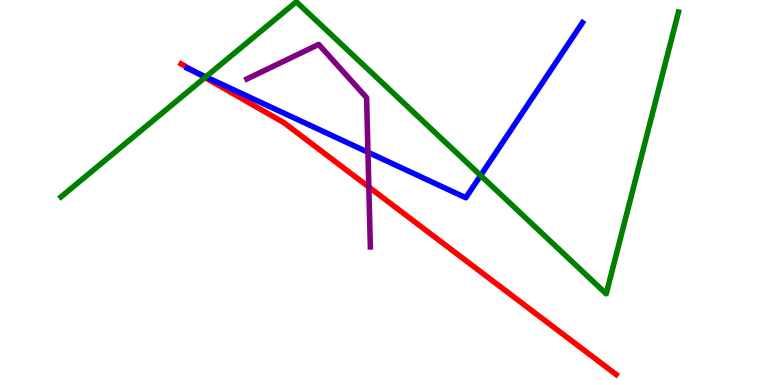[{'lines': ['blue', 'red'], 'intersections': [{'x': 2.52, 'y': 8.13}]}, {'lines': ['green', 'red'], 'intersections': [{'x': 2.64, 'y': 7.99}]}, {'lines': ['purple', 'red'], 'intersections': [{'x': 4.76, 'y': 5.14}]}, {'lines': ['blue', 'green'], 'intersections': [{'x': 2.66, 'y': 8.0}, {'x': 6.2, 'y': 5.44}]}, {'lines': ['blue', 'purple'], 'intersections': [{'x': 4.75, 'y': 6.05}]}, {'lines': ['green', 'purple'], 'intersections': []}]